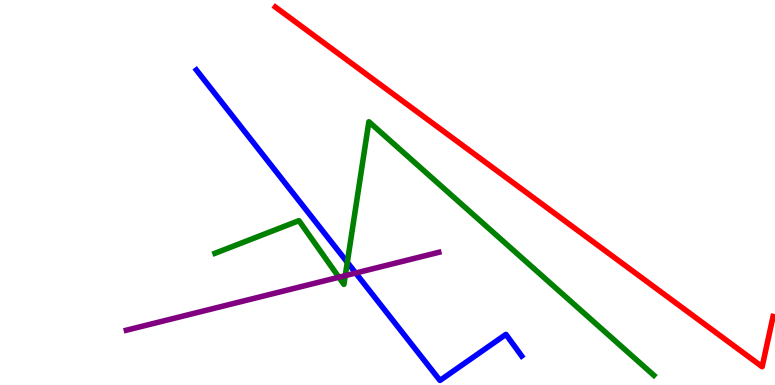[{'lines': ['blue', 'red'], 'intersections': []}, {'lines': ['green', 'red'], 'intersections': []}, {'lines': ['purple', 'red'], 'intersections': []}, {'lines': ['blue', 'green'], 'intersections': [{'x': 4.48, 'y': 3.19}]}, {'lines': ['blue', 'purple'], 'intersections': [{'x': 4.59, 'y': 2.91}]}, {'lines': ['green', 'purple'], 'intersections': [{'x': 4.37, 'y': 2.8}, {'x': 4.46, 'y': 2.84}]}]